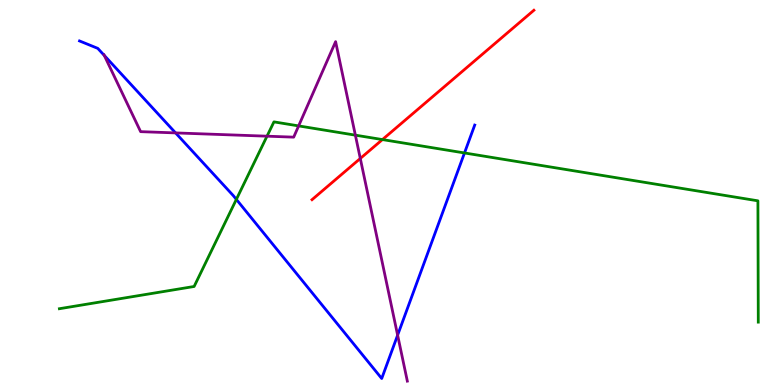[{'lines': ['blue', 'red'], 'intersections': []}, {'lines': ['green', 'red'], 'intersections': [{'x': 4.93, 'y': 6.37}]}, {'lines': ['purple', 'red'], 'intersections': [{'x': 4.65, 'y': 5.88}]}, {'lines': ['blue', 'green'], 'intersections': [{'x': 3.05, 'y': 4.82}, {'x': 5.99, 'y': 6.03}]}, {'lines': ['blue', 'purple'], 'intersections': [{'x': 1.35, 'y': 8.56}, {'x': 2.27, 'y': 6.55}, {'x': 5.13, 'y': 1.29}]}, {'lines': ['green', 'purple'], 'intersections': [{'x': 3.45, 'y': 6.46}, {'x': 3.85, 'y': 6.73}, {'x': 4.59, 'y': 6.49}]}]